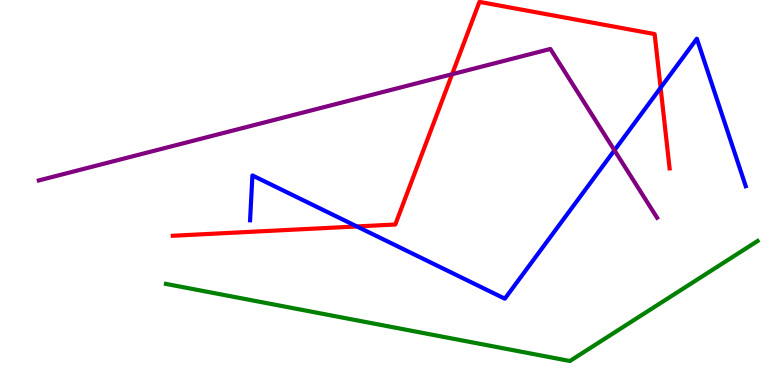[{'lines': ['blue', 'red'], 'intersections': [{'x': 4.6, 'y': 4.12}, {'x': 8.52, 'y': 7.72}]}, {'lines': ['green', 'red'], 'intersections': []}, {'lines': ['purple', 'red'], 'intersections': [{'x': 5.83, 'y': 8.07}]}, {'lines': ['blue', 'green'], 'intersections': []}, {'lines': ['blue', 'purple'], 'intersections': [{'x': 7.93, 'y': 6.1}]}, {'lines': ['green', 'purple'], 'intersections': []}]